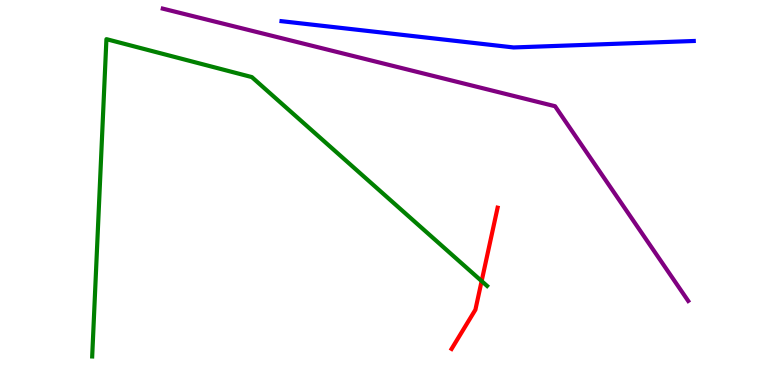[{'lines': ['blue', 'red'], 'intersections': []}, {'lines': ['green', 'red'], 'intersections': [{'x': 6.21, 'y': 2.7}]}, {'lines': ['purple', 'red'], 'intersections': []}, {'lines': ['blue', 'green'], 'intersections': []}, {'lines': ['blue', 'purple'], 'intersections': []}, {'lines': ['green', 'purple'], 'intersections': []}]